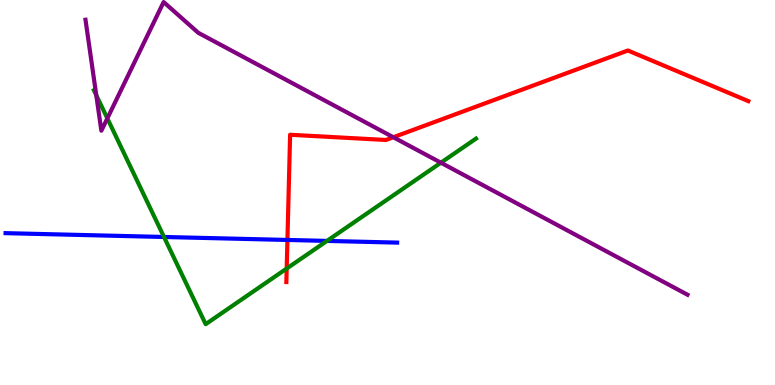[{'lines': ['blue', 'red'], 'intersections': [{'x': 3.71, 'y': 3.77}]}, {'lines': ['green', 'red'], 'intersections': [{'x': 3.7, 'y': 3.02}]}, {'lines': ['purple', 'red'], 'intersections': [{'x': 5.08, 'y': 6.44}]}, {'lines': ['blue', 'green'], 'intersections': [{'x': 2.12, 'y': 3.84}, {'x': 4.22, 'y': 3.74}]}, {'lines': ['blue', 'purple'], 'intersections': []}, {'lines': ['green', 'purple'], 'intersections': [{'x': 1.24, 'y': 7.53}, {'x': 1.39, 'y': 6.93}, {'x': 5.69, 'y': 5.77}]}]